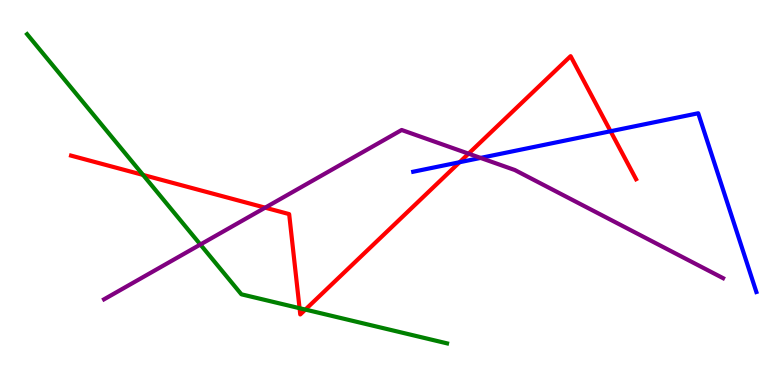[{'lines': ['blue', 'red'], 'intersections': [{'x': 5.93, 'y': 5.79}, {'x': 7.88, 'y': 6.59}]}, {'lines': ['green', 'red'], 'intersections': [{'x': 1.85, 'y': 5.46}, {'x': 3.87, 'y': 2.0}, {'x': 3.94, 'y': 1.96}]}, {'lines': ['purple', 'red'], 'intersections': [{'x': 3.42, 'y': 4.61}, {'x': 6.05, 'y': 6.01}]}, {'lines': ['blue', 'green'], 'intersections': []}, {'lines': ['blue', 'purple'], 'intersections': [{'x': 6.2, 'y': 5.9}]}, {'lines': ['green', 'purple'], 'intersections': [{'x': 2.59, 'y': 3.65}]}]